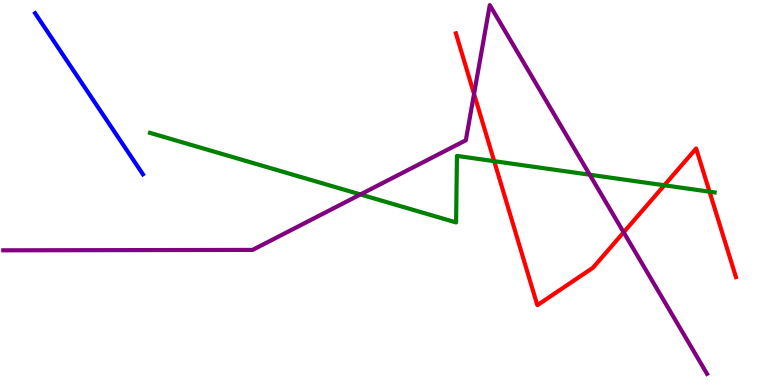[{'lines': ['blue', 'red'], 'intersections': []}, {'lines': ['green', 'red'], 'intersections': [{'x': 6.38, 'y': 5.81}, {'x': 8.57, 'y': 5.19}, {'x': 9.16, 'y': 5.02}]}, {'lines': ['purple', 'red'], 'intersections': [{'x': 6.12, 'y': 7.56}, {'x': 8.05, 'y': 3.97}]}, {'lines': ['blue', 'green'], 'intersections': []}, {'lines': ['blue', 'purple'], 'intersections': []}, {'lines': ['green', 'purple'], 'intersections': [{'x': 4.65, 'y': 4.95}, {'x': 7.61, 'y': 5.46}]}]